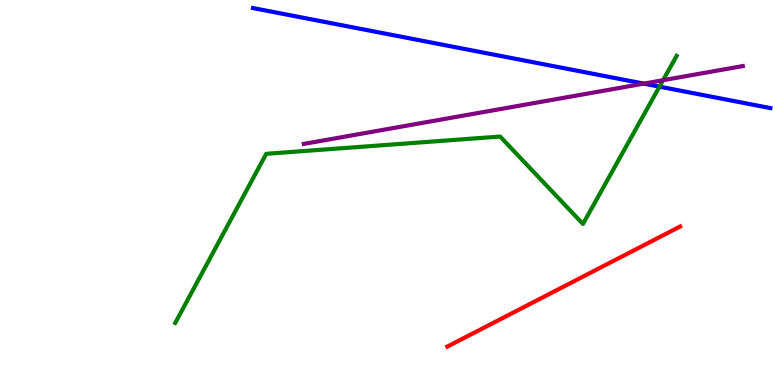[{'lines': ['blue', 'red'], 'intersections': []}, {'lines': ['green', 'red'], 'intersections': []}, {'lines': ['purple', 'red'], 'intersections': []}, {'lines': ['blue', 'green'], 'intersections': [{'x': 8.51, 'y': 7.75}]}, {'lines': ['blue', 'purple'], 'intersections': [{'x': 8.31, 'y': 7.83}]}, {'lines': ['green', 'purple'], 'intersections': [{'x': 8.56, 'y': 7.92}]}]